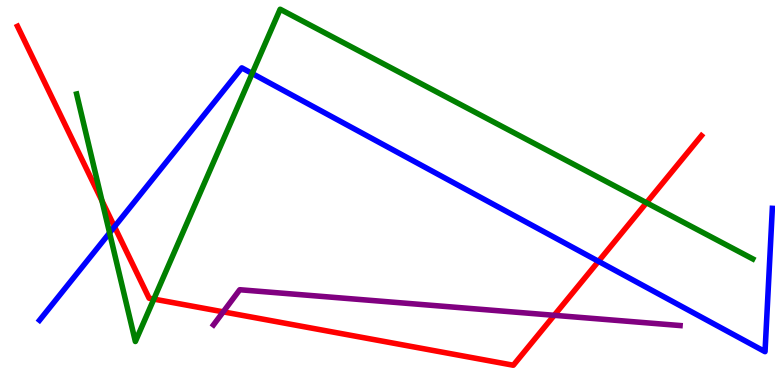[{'lines': ['blue', 'red'], 'intersections': [{'x': 1.48, 'y': 4.11}, {'x': 7.72, 'y': 3.21}]}, {'lines': ['green', 'red'], 'intersections': [{'x': 1.32, 'y': 4.78}, {'x': 1.99, 'y': 2.23}, {'x': 8.34, 'y': 4.73}]}, {'lines': ['purple', 'red'], 'intersections': [{'x': 2.88, 'y': 1.9}, {'x': 7.15, 'y': 1.81}]}, {'lines': ['blue', 'green'], 'intersections': [{'x': 1.41, 'y': 3.95}, {'x': 3.25, 'y': 8.09}]}, {'lines': ['blue', 'purple'], 'intersections': []}, {'lines': ['green', 'purple'], 'intersections': []}]